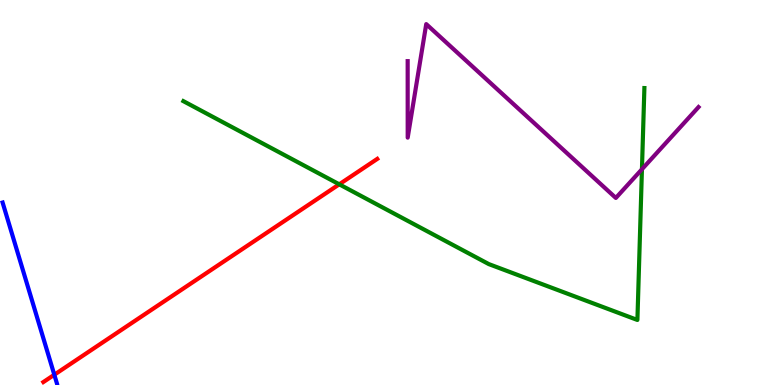[{'lines': ['blue', 'red'], 'intersections': [{'x': 0.701, 'y': 0.267}]}, {'lines': ['green', 'red'], 'intersections': [{'x': 4.38, 'y': 5.21}]}, {'lines': ['purple', 'red'], 'intersections': []}, {'lines': ['blue', 'green'], 'intersections': []}, {'lines': ['blue', 'purple'], 'intersections': []}, {'lines': ['green', 'purple'], 'intersections': [{'x': 8.28, 'y': 5.6}]}]